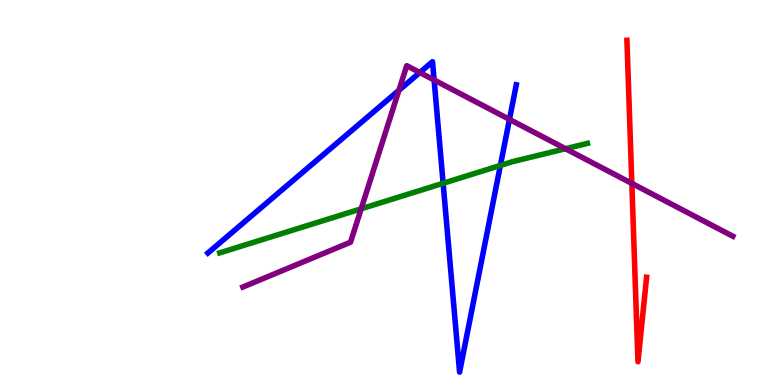[{'lines': ['blue', 'red'], 'intersections': []}, {'lines': ['green', 'red'], 'intersections': []}, {'lines': ['purple', 'red'], 'intersections': [{'x': 8.15, 'y': 5.24}]}, {'lines': ['blue', 'green'], 'intersections': [{'x': 5.72, 'y': 5.24}, {'x': 6.46, 'y': 5.7}]}, {'lines': ['blue', 'purple'], 'intersections': [{'x': 5.15, 'y': 7.65}, {'x': 5.42, 'y': 8.12}, {'x': 5.6, 'y': 7.92}, {'x': 6.57, 'y': 6.9}]}, {'lines': ['green', 'purple'], 'intersections': [{'x': 4.66, 'y': 4.58}, {'x': 7.3, 'y': 6.14}]}]